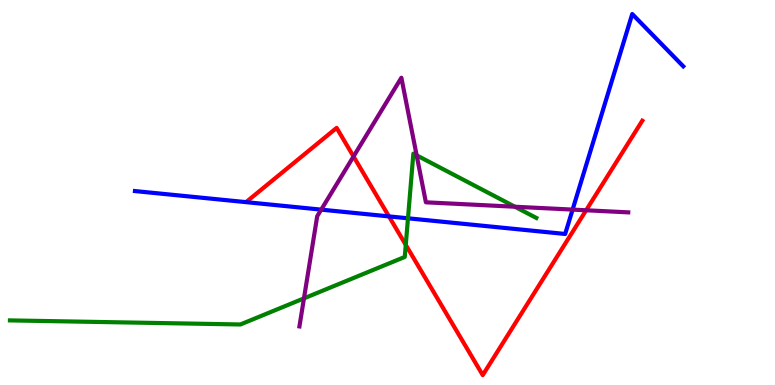[{'lines': ['blue', 'red'], 'intersections': [{'x': 5.02, 'y': 4.38}]}, {'lines': ['green', 'red'], 'intersections': [{'x': 5.24, 'y': 3.64}]}, {'lines': ['purple', 'red'], 'intersections': [{'x': 4.56, 'y': 5.94}, {'x': 7.56, 'y': 4.54}]}, {'lines': ['blue', 'green'], 'intersections': [{'x': 5.26, 'y': 4.33}]}, {'lines': ['blue', 'purple'], 'intersections': [{'x': 4.14, 'y': 4.55}, {'x': 7.39, 'y': 4.56}]}, {'lines': ['green', 'purple'], 'intersections': [{'x': 3.92, 'y': 2.25}, {'x': 5.38, 'y': 5.97}, {'x': 6.64, 'y': 4.63}]}]